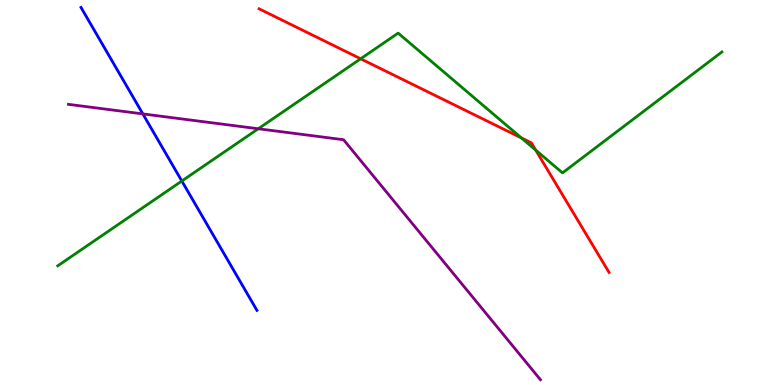[{'lines': ['blue', 'red'], 'intersections': []}, {'lines': ['green', 'red'], 'intersections': [{'x': 4.65, 'y': 8.47}, {'x': 6.73, 'y': 6.42}, {'x': 6.91, 'y': 6.1}]}, {'lines': ['purple', 'red'], 'intersections': []}, {'lines': ['blue', 'green'], 'intersections': [{'x': 2.35, 'y': 5.3}]}, {'lines': ['blue', 'purple'], 'intersections': [{'x': 1.84, 'y': 7.04}]}, {'lines': ['green', 'purple'], 'intersections': [{'x': 3.33, 'y': 6.66}]}]